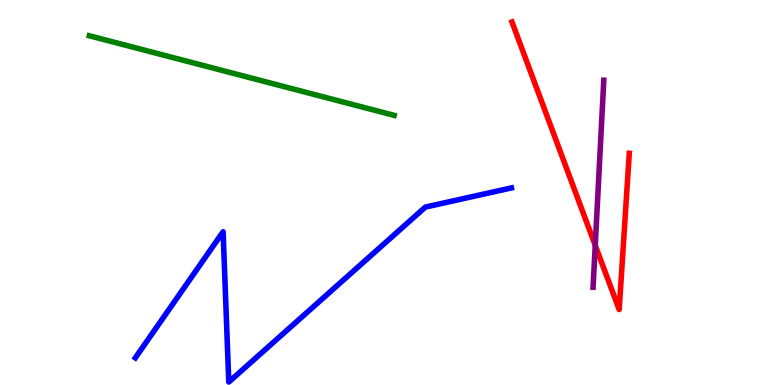[{'lines': ['blue', 'red'], 'intersections': []}, {'lines': ['green', 'red'], 'intersections': []}, {'lines': ['purple', 'red'], 'intersections': [{'x': 7.68, 'y': 3.63}]}, {'lines': ['blue', 'green'], 'intersections': []}, {'lines': ['blue', 'purple'], 'intersections': []}, {'lines': ['green', 'purple'], 'intersections': []}]